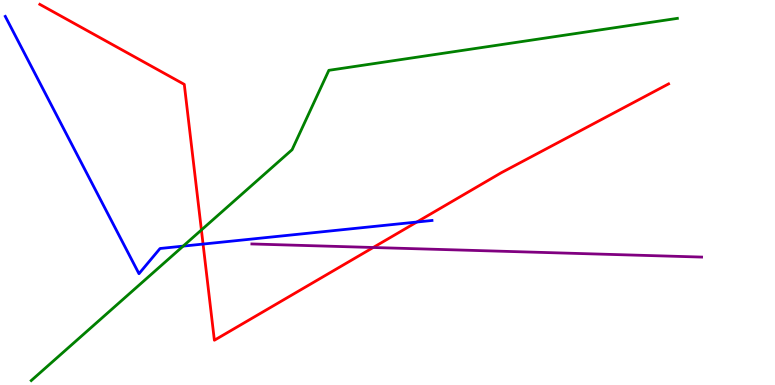[{'lines': ['blue', 'red'], 'intersections': [{'x': 2.62, 'y': 3.66}, {'x': 5.38, 'y': 4.23}]}, {'lines': ['green', 'red'], 'intersections': [{'x': 2.6, 'y': 4.03}]}, {'lines': ['purple', 'red'], 'intersections': [{'x': 4.82, 'y': 3.57}]}, {'lines': ['blue', 'green'], 'intersections': [{'x': 2.36, 'y': 3.61}]}, {'lines': ['blue', 'purple'], 'intersections': []}, {'lines': ['green', 'purple'], 'intersections': []}]